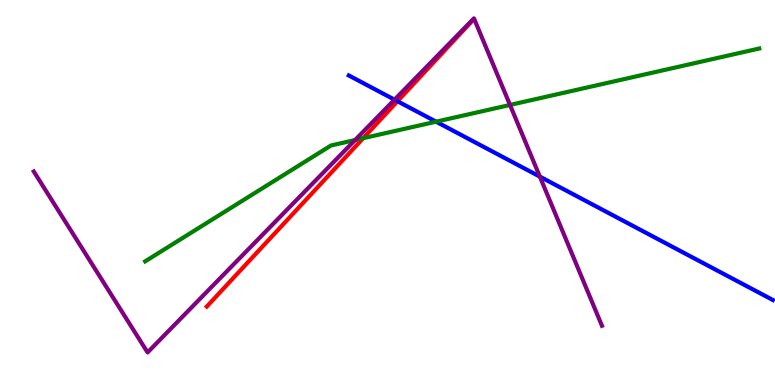[{'lines': ['blue', 'red'], 'intersections': [{'x': 5.13, 'y': 7.37}]}, {'lines': ['green', 'red'], 'intersections': [{'x': 4.69, 'y': 6.41}]}, {'lines': ['purple', 'red'], 'intersections': []}, {'lines': ['blue', 'green'], 'intersections': [{'x': 5.63, 'y': 6.84}]}, {'lines': ['blue', 'purple'], 'intersections': [{'x': 5.09, 'y': 7.41}, {'x': 6.97, 'y': 5.41}]}, {'lines': ['green', 'purple'], 'intersections': [{'x': 4.58, 'y': 6.36}, {'x': 6.58, 'y': 7.27}]}]